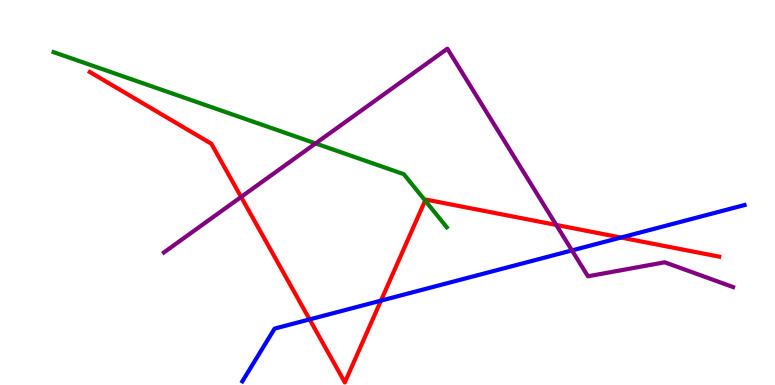[{'lines': ['blue', 'red'], 'intersections': [{'x': 3.99, 'y': 1.7}, {'x': 4.92, 'y': 2.19}, {'x': 8.01, 'y': 3.83}]}, {'lines': ['green', 'red'], 'intersections': [{'x': 5.49, 'y': 4.79}]}, {'lines': ['purple', 'red'], 'intersections': [{'x': 3.11, 'y': 4.88}, {'x': 7.18, 'y': 4.16}]}, {'lines': ['blue', 'green'], 'intersections': []}, {'lines': ['blue', 'purple'], 'intersections': [{'x': 7.38, 'y': 3.5}]}, {'lines': ['green', 'purple'], 'intersections': [{'x': 4.07, 'y': 6.27}]}]